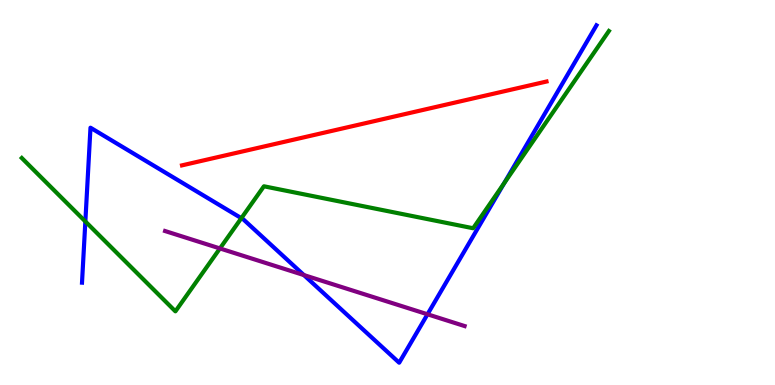[{'lines': ['blue', 'red'], 'intersections': []}, {'lines': ['green', 'red'], 'intersections': []}, {'lines': ['purple', 'red'], 'intersections': []}, {'lines': ['blue', 'green'], 'intersections': [{'x': 1.1, 'y': 4.25}, {'x': 3.11, 'y': 4.33}, {'x': 6.5, 'y': 5.24}]}, {'lines': ['blue', 'purple'], 'intersections': [{'x': 3.92, 'y': 2.86}, {'x': 5.52, 'y': 1.84}]}, {'lines': ['green', 'purple'], 'intersections': [{'x': 2.84, 'y': 3.55}]}]